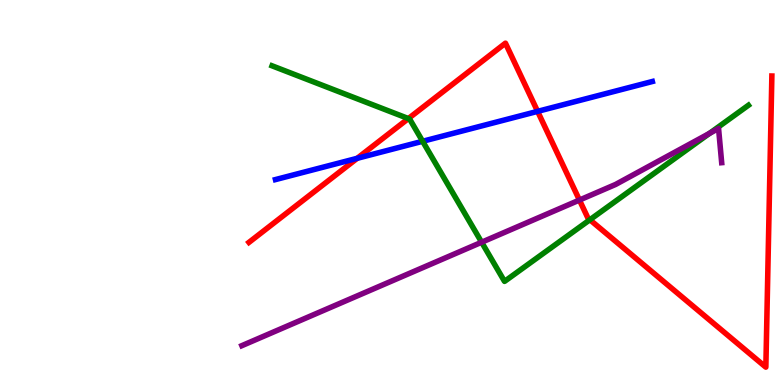[{'lines': ['blue', 'red'], 'intersections': [{'x': 4.61, 'y': 5.89}, {'x': 6.94, 'y': 7.11}]}, {'lines': ['green', 'red'], 'intersections': [{'x': 5.27, 'y': 6.92}, {'x': 7.61, 'y': 4.29}]}, {'lines': ['purple', 'red'], 'intersections': [{'x': 7.48, 'y': 4.8}]}, {'lines': ['blue', 'green'], 'intersections': [{'x': 5.45, 'y': 6.33}]}, {'lines': ['blue', 'purple'], 'intersections': []}, {'lines': ['green', 'purple'], 'intersections': [{'x': 6.21, 'y': 3.71}, {'x': 9.15, 'y': 6.53}]}]